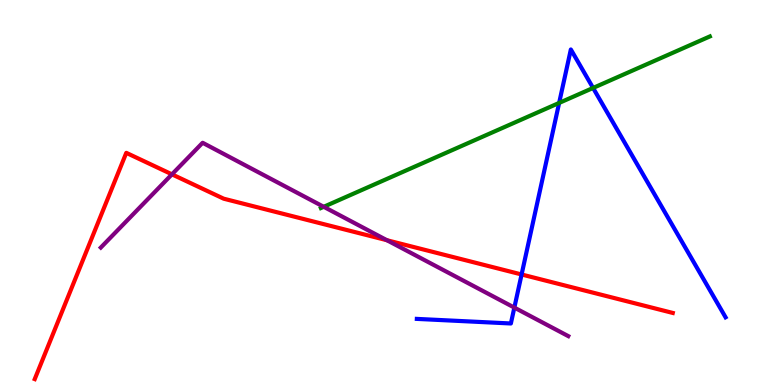[{'lines': ['blue', 'red'], 'intersections': [{'x': 6.73, 'y': 2.87}]}, {'lines': ['green', 'red'], 'intersections': []}, {'lines': ['purple', 'red'], 'intersections': [{'x': 2.22, 'y': 5.47}, {'x': 4.99, 'y': 3.76}]}, {'lines': ['blue', 'green'], 'intersections': [{'x': 7.21, 'y': 7.33}, {'x': 7.65, 'y': 7.72}]}, {'lines': ['blue', 'purple'], 'intersections': [{'x': 6.64, 'y': 2.01}]}, {'lines': ['green', 'purple'], 'intersections': [{'x': 4.18, 'y': 4.63}]}]